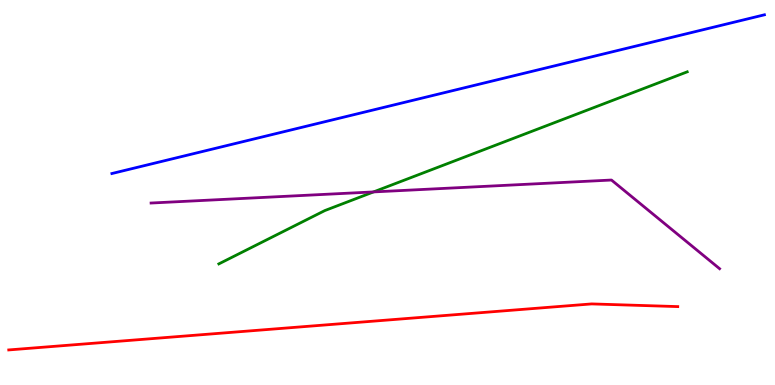[{'lines': ['blue', 'red'], 'intersections': []}, {'lines': ['green', 'red'], 'intersections': []}, {'lines': ['purple', 'red'], 'intersections': []}, {'lines': ['blue', 'green'], 'intersections': []}, {'lines': ['blue', 'purple'], 'intersections': []}, {'lines': ['green', 'purple'], 'intersections': [{'x': 4.82, 'y': 5.02}]}]